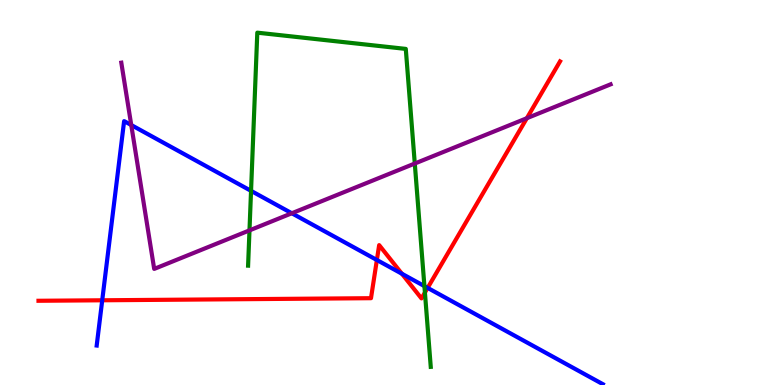[{'lines': ['blue', 'red'], 'intersections': [{'x': 1.32, 'y': 2.2}, {'x': 4.86, 'y': 3.25}, {'x': 5.19, 'y': 2.89}, {'x': 5.52, 'y': 2.52}]}, {'lines': ['green', 'red'], 'intersections': [{'x': 5.48, 'y': 2.4}]}, {'lines': ['purple', 'red'], 'intersections': [{'x': 6.8, 'y': 6.93}]}, {'lines': ['blue', 'green'], 'intersections': [{'x': 3.24, 'y': 5.04}, {'x': 5.48, 'y': 2.57}]}, {'lines': ['blue', 'purple'], 'intersections': [{'x': 1.69, 'y': 6.75}, {'x': 3.77, 'y': 4.46}]}, {'lines': ['green', 'purple'], 'intersections': [{'x': 3.22, 'y': 4.02}, {'x': 5.35, 'y': 5.75}]}]